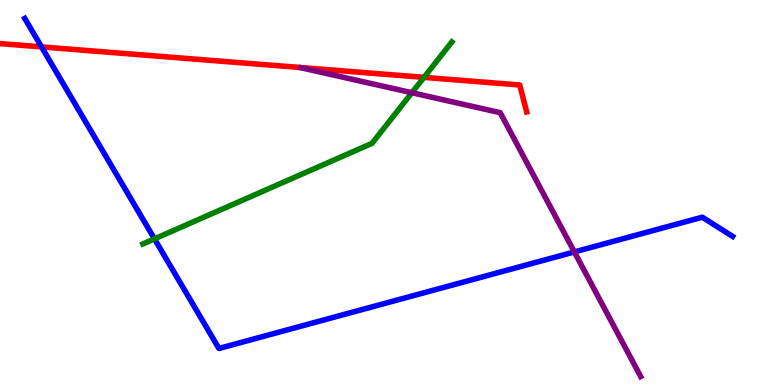[{'lines': ['blue', 'red'], 'intersections': [{'x': 0.536, 'y': 8.78}]}, {'lines': ['green', 'red'], 'intersections': [{'x': 5.47, 'y': 7.99}]}, {'lines': ['purple', 'red'], 'intersections': []}, {'lines': ['blue', 'green'], 'intersections': [{'x': 1.99, 'y': 3.8}]}, {'lines': ['blue', 'purple'], 'intersections': [{'x': 7.41, 'y': 3.46}]}, {'lines': ['green', 'purple'], 'intersections': [{'x': 5.31, 'y': 7.59}]}]